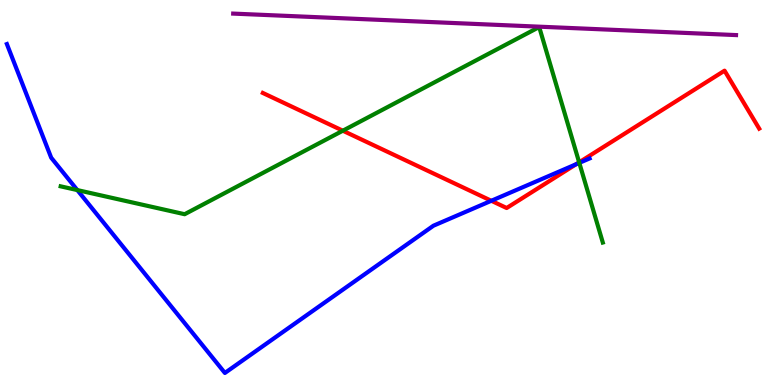[{'lines': ['blue', 'red'], 'intersections': [{'x': 6.34, 'y': 4.79}, {'x': 7.43, 'y': 5.73}]}, {'lines': ['green', 'red'], 'intersections': [{'x': 4.42, 'y': 6.61}, {'x': 7.47, 'y': 5.78}]}, {'lines': ['purple', 'red'], 'intersections': []}, {'lines': ['blue', 'green'], 'intersections': [{'x': 0.998, 'y': 5.06}, {'x': 7.47, 'y': 5.77}]}, {'lines': ['blue', 'purple'], 'intersections': []}, {'lines': ['green', 'purple'], 'intersections': []}]